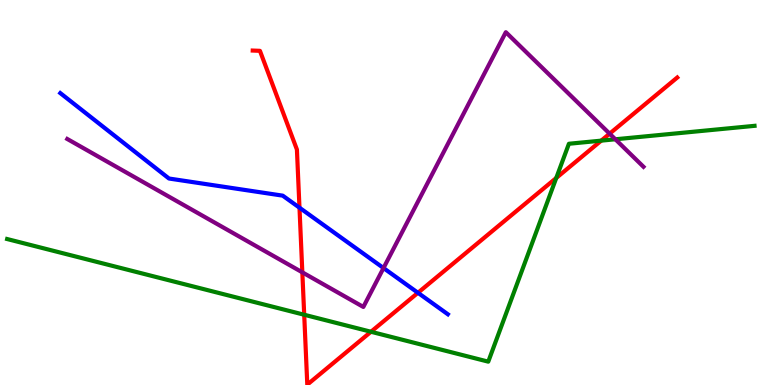[{'lines': ['blue', 'red'], 'intersections': [{'x': 3.86, 'y': 4.61}, {'x': 5.39, 'y': 2.4}]}, {'lines': ['green', 'red'], 'intersections': [{'x': 3.93, 'y': 1.82}, {'x': 4.79, 'y': 1.38}, {'x': 7.18, 'y': 5.38}, {'x': 7.76, 'y': 6.35}]}, {'lines': ['purple', 'red'], 'intersections': [{'x': 3.9, 'y': 2.93}, {'x': 7.87, 'y': 6.53}]}, {'lines': ['blue', 'green'], 'intersections': []}, {'lines': ['blue', 'purple'], 'intersections': [{'x': 4.95, 'y': 3.04}]}, {'lines': ['green', 'purple'], 'intersections': [{'x': 7.94, 'y': 6.38}]}]